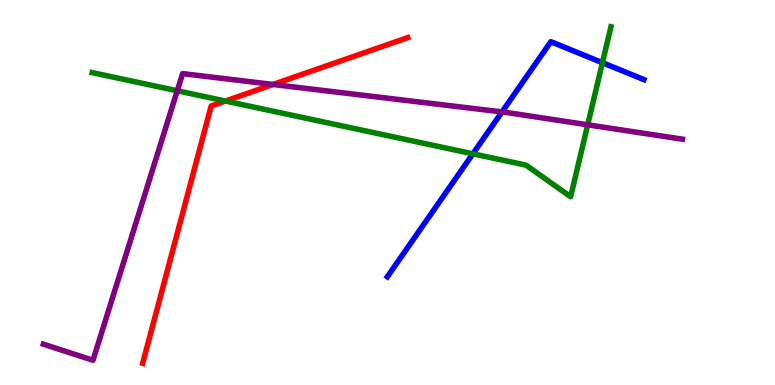[{'lines': ['blue', 'red'], 'intersections': []}, {'lines': ['green', 'red'], 'intersections': [{'x': 2.91, 'y': 7.38}]}, {'lines': ['purple', 'red'], 'intersections': [{'x': 3.52, 'y': 7.81}]}, {'lines': ['blue', 'green'], 'intersections': [{'x': 6.1, 'y': 6.0}, {'x': 7.77, 'y': 8.37}]}, {'lines': ['blue', 'purple'], 'intersections': [{'x': 6.48, 'y': 7.09}]}, {'lines': ['green', 'purple'], 'intersections': [{'x': 2.29, 'y': 7.64}, {'x': 7.58, 'y': 6.76}]}]